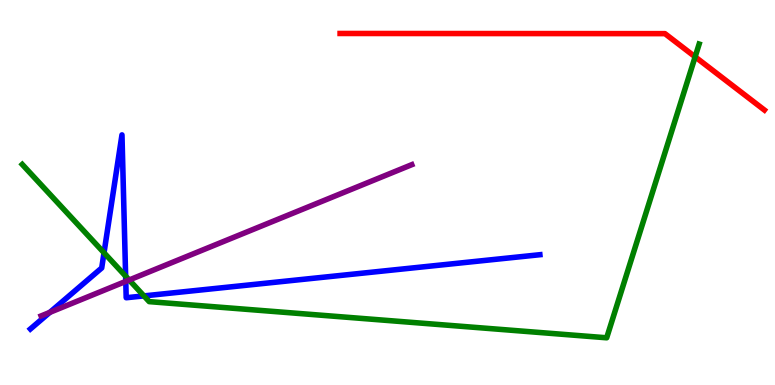[{'lines': ['blue', 'red'], 'intersections': []}, {'lines': ['green', 'red'], 'intersections': [{'x': 8.97, 'y': 8.52}]}, {'lines': ['purple', 'red'], 'intersections': []}, {'lines': ['blue', 'green'], 'intersections': [{'x': 1.34, 'y': 3.43}, {'x': 1.62, 'y': 2.83}, {'x': 1.86, 'y': 2.31}]}, {'lines': ['blue', 'purple'], 'intersections': [{'x': 0.642, 'y': 1.89}, {'x': 1.62, 'y': 2.69}]}, {'lines': ['green', 'purple'], 'intersections': [{'x': 1.67, 'y': 2.73}]}]